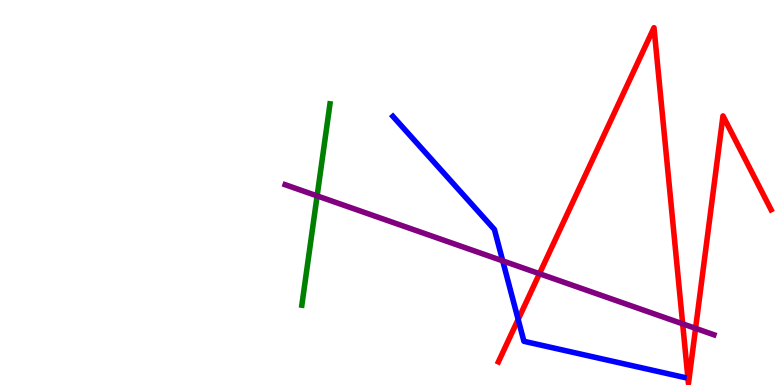[{'lines': ['blue', 'red'], 'intersections': [{'x': 6.69, 'y': 1.7}]}, {'lines': ['green', 'red'], 'intersections': []}, {'lines': ['purple', 'red'], 'intersections': [{'x': 6.96, 'y': 2.89}, {'x': 8.81, 'y': 1.59}, {'x': 8.98, 'y': 1.47}]}, {'lines': ['blue', 'green'], 'intersections': []}, {'lines': ['blue', 'purple'], 'intersections': [{'x': 6.49, 'y': 3.22}]}, {'lines': ['green', 'purple'], 'intersections': [{'x': 4.09, 'y': 4.91}]}]